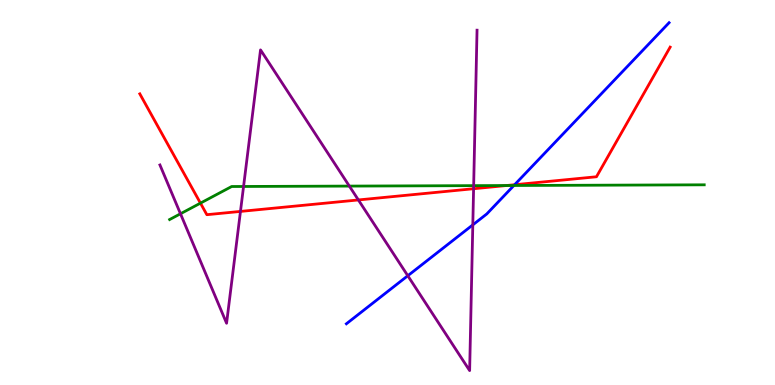[{'lines': ['blue', 'red'], 'intersections': [{'x': 6.64, 'y': 5.2}]}, {'lines': ['green', 'red'], 'intersections': [{'x': 2.59, 'y': 4.72}, {'x': 6.54, 'y': 5.18}]}, {'lines': ['purple', 'red'], 'intersections': [{'x': 3.1, 'y': 4.51}, {'x': 4.62, 'y': 4.81}, {'x': 6.11, 'y': 5.1}]}, {'lines': ['blue', 'green'], 'intersections': [{'x': 6.63, 'y': 5.18}]}, {'lines': ['blue', 'purple'], 'intersections': [{'x': 5.26, 'y': 2.84}, {'x': 6.1, 'y': 4.16}]}, {'lines': ['green', 'purple'], 'intersections': [{'x': 2.33, 'y': 4.45}, {'x': 3.14, 'y': 5.16}, {'x': 4.51, 'y': 5.17}, {'x': 6.11, 'y': 5.18}]}]